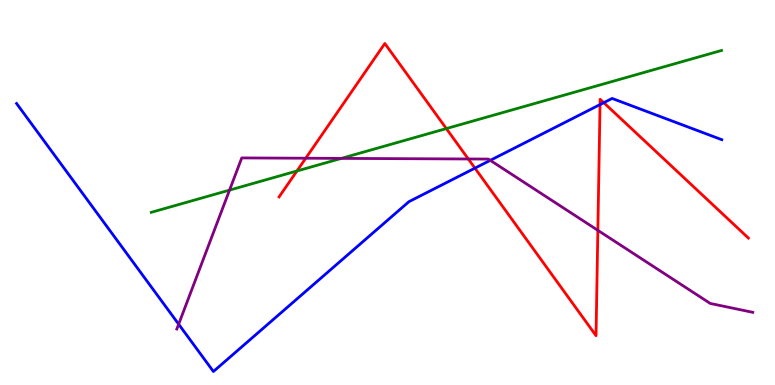[{'lines': ['blue', 'red'], 'intersections': [{'x': 6.13, 'y': 5.63}, {'x': 7.74, 'y': 7.28}, {'x': 7.79, 'y': 7.33}]}, {'lines': ['green', 'red'], 'intersections': [{'x': 3.83, 'y': 5.56}, {'x': 5.76, 'y': 6.66}]}, {'lines': ['purple', 'red'], 'intersections': [{'x': 3.95, 'y': 5.89}, {'x': 6.04, 'y': 5.87}, {'x': 7.71, 'y': 4.02}]}, {'lines': ['blue', 'green'], 'intersections': []}, {'lines': ['blue', 'purple'], 'intersections': [{'x': 2.31, 'y': 1.58}, {'x': 6.33, 'y': 5.84}]}, {'lines': ['green', 'purple'], 'intersections': [{'x': 2.96, 'y': 5.06}, {'x': 4.4, 'y': 5.89}]}]